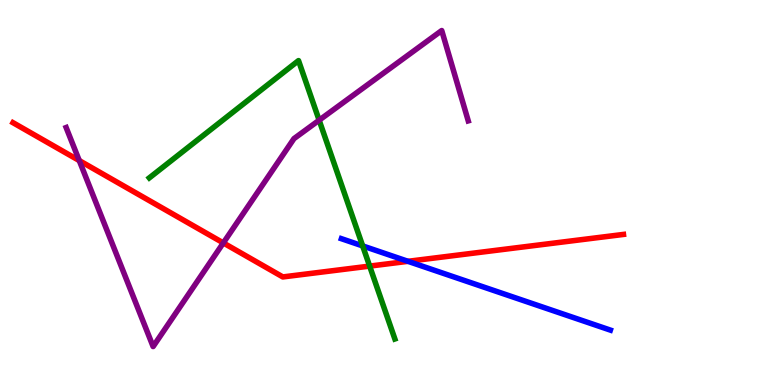[{'lines': ['blue', 'red'], 'intersections': [{'x': 5.26, 'y': 3.21}]}, {'lines': ['green', 'red'], 'intersections': [{'x': 4.77, 'y': 3.09}]}, {'lines': ['purple', 'red'], 'intersections': [{'x': 1.02, 'y': 5.83}, {'x': 2.88, 'y': 3.69}]}, {'lines': ['blue', 'green'], 'intersections': [{'x': 4.68, 'y': 3.61}]}, {'lines': ['blue', 'purple'], 'intersections': []}, {'lines': ['green', 'purple'], 'intersections': [{'x': 4.12, 'y': 6.88}]}]